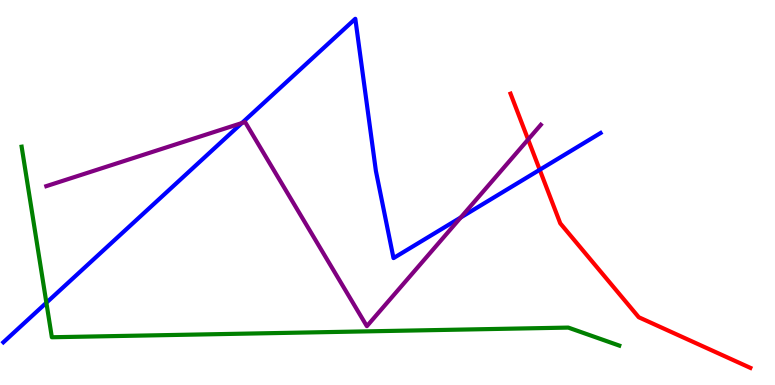[{'lines': ['blue', 'red'], 'intersections': [{'x': 6.96, 'y': 5.59}]}, {'lines': ['green', 'red'], 'intersections': []}, {'lines': ['purple', 'red'], 'intersections': [{'x': 6.81, 'y': 6.38}]}, {'lines': ['blue', 'green'], 'intersections': [{'x': 0.598, 'y': 2.14}]}, {'lines': ['blue', 'purple'], 'intersections': [{'x': 3.12, 'y': 6.8}, {'x': 5.95, 'y': 4.35}]}, {'lines': ['green', 'purple'], 'intersections': []}]